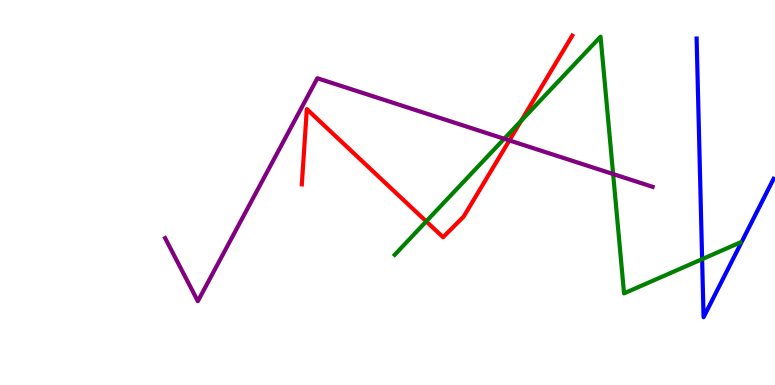[{'lines': ['blue', 'red'], 'intersections': []}, {'lines': ['green', 'red'], 'intersections': [{'x': 5.5, 'y': 4.25}, {'x': 6.72, 'y': 6.86}]}, {'lines': ['purple', 'red'], 'intersections': [{'x': 6.57, 'y': 6.35}]}, {'lines': ['blue', 'green'], 'intersections': [{'x': 9.06, 'y': 3.27}]}, {'lines': ['blue', 'purple'], 'intersections': []}, {'lines': ['green', 'purple'], 'intersections': [{'x': 6.51, 'y': 6.4}, {'x': 7.91, 'y': 5.48}]}]